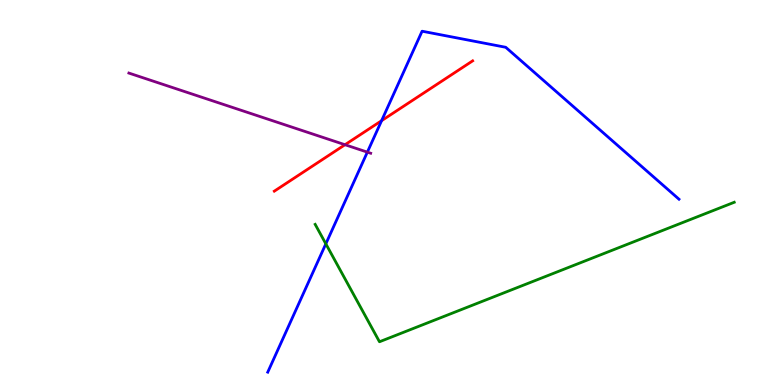[{'lines': ['blue', 'red'], 'intersections': [{'x': 4.92, 'y': 6.87}]}, {'lines': ['green', 'red'], 'intersections': []}, {'lines': ['purple', 'red'], 'intersections': [{'x': 4.45, 'y': 6.24}]}, {'lines': ['blue', 'green'], 'intersections': [{'x': 4.2, 'y': 3.67}]}, {'lines': ['blue', 'purple'], 'intersections': [{'x': 4.74, 'y': 6.05}]}, {'lines': ['green', 'purple'], 'intersections': []}]